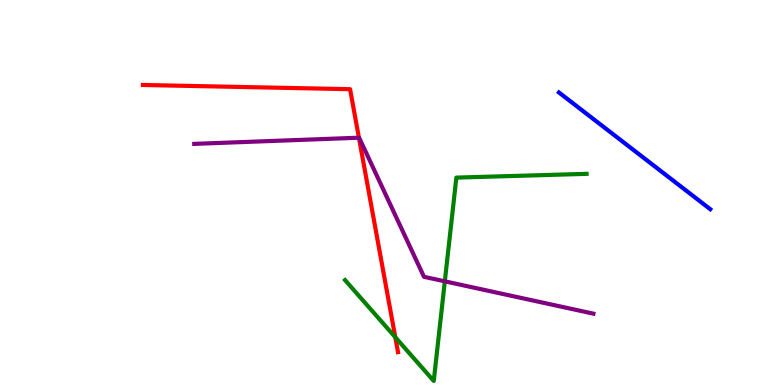[{'lines': ['blue', 'red'], 'intersections': []}, {'lines': ['green', 'red'], 'intersections': [{'x': 5.1, 'y': 1.24}]}, {'lines': ['purple', 'red'], 'intersections': [{'x': 4.63, 'y': 6.42}]}, {'lines': ['blue', 'green'], 'intersections': []}, {'lines': ['blue', 'purple'], 'intersections': []}, {'lines': ['green', 'purple'], 'intersections': [{'x': 5.74, 'y': 2.69}]}]